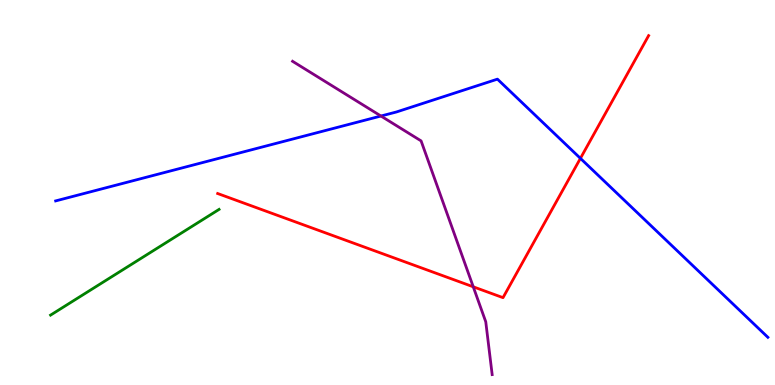[{'lines': ['blue', 'red'], 'intersections': [{'x': 7.49, 'y': 5.89}]}, {'lines': ['green', 'red'], 'intersections': []}, {'lines': ['purple', 'red'], 'intersections': [{'x': 6.11, 'y': 2.55}]}, {'lines': ['blue', 'green'], 'intersections': []}, {'lines': ['blue', 'purple'], 'intersections': [{'x': 4.92, 'y': 6.99}]}, {'lines': ['green', 'purple'], 'intersections': []}]